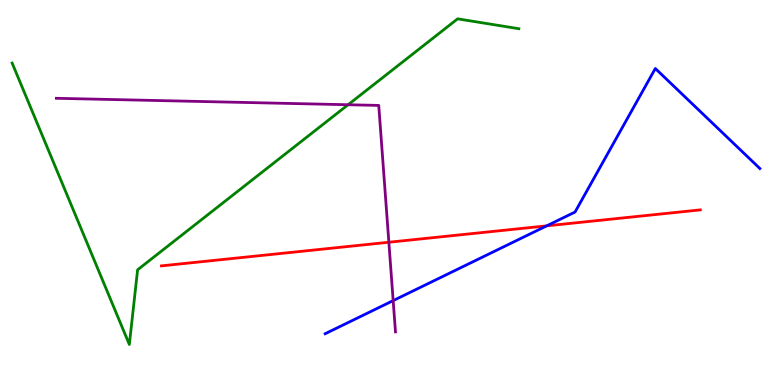[{'lines': ['blue', 'red'], 'intersections': [{'x': 7.05, 'y': 4.13}]}, {'lines': ['green', 'red'], 'intersections': []}, {'lines': ['purple', 'red'], 'intersections': [{'x': 5.02, 'y': 3.71}]}, {'lines': ['blue', 'green'], 'intersections': []}, {'lines': ['blue', 'purple'], 'intersections': [{'x': 5.07, 'y': 2.19}]}, {'lines': ['green', 'purple'], 'intersections': [{'x': 4.49, 'y': 7.28}]}]